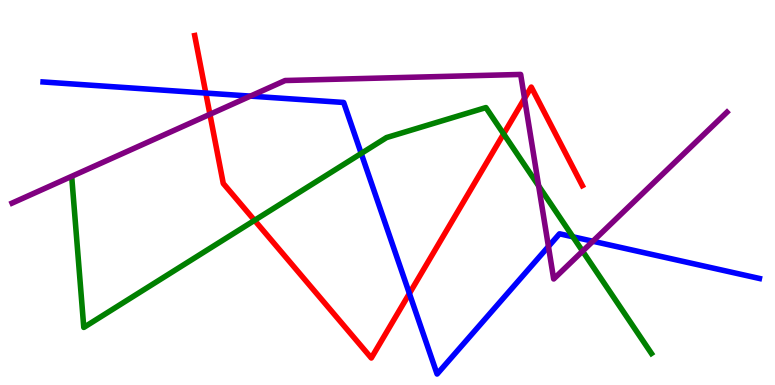[{'lines': ['blue', 'red'], 'intersections': [{'x': 2.66, 'y': 7.58}, {'x': 5.28, 'y': 2.38}]}, {'lines': ['green', 'red'], 'intersections': [{'x': 3.28, 'y': 4.28}, {'x': 6.5, 'y': 6.52}]}, {'lines': ['purple', 'red'], 'intersections': [{'x': 2.71, 'y': 7.03}, {'x': 6.77, 'y': 7.44}]}, {'lines': ['blue', 'green'], 'intersections': [{'x': 4.66, 'y': 6.01}, {'x': 7.39, 'y': 3.85}]}, {'lines': ['blue', 'purple'], 'intersections': [{'x': 3.23, 'y': 7.5}, {'x': 7.08, 'y': 3.6}, {'x': 7.65, 'y': 3.73}]}, {'lines': ['green', 'purple'], 'intersections': [{'x': 6.95, 'y': 5.17}, {'x': 7.52, 'y': 3.48}]}]